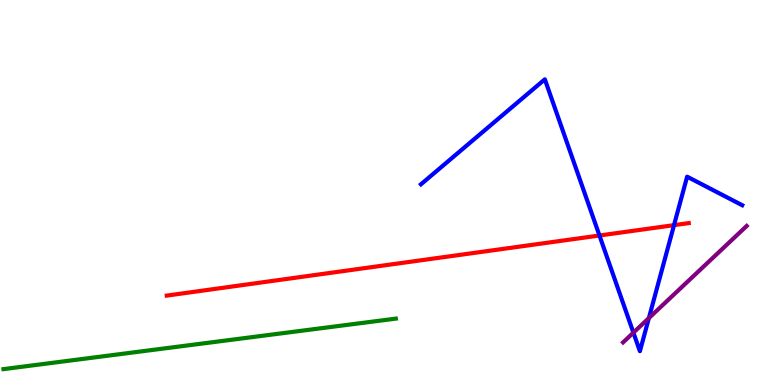[{'lines': ['blue', 'red'], 'intersections': [{'x': 7.73, 'y': 3.88}, {'x': 8.7, 'y': 4.15}]}, {'lines': ['green', 'red'], 'intersections': []}, {'lines': ['purple', 'red'], 'intersections': []}, {'lines': ['blue', 'green'], 'intersections': []}, {'lines': ['blue', 'purple'], 'intersections': [{'x': 8.17, 'y': 1.36}, {'x': 8.37, 'y': 1.74}]}, {'lines': ['green', 'purple'], 'intersections': []}]